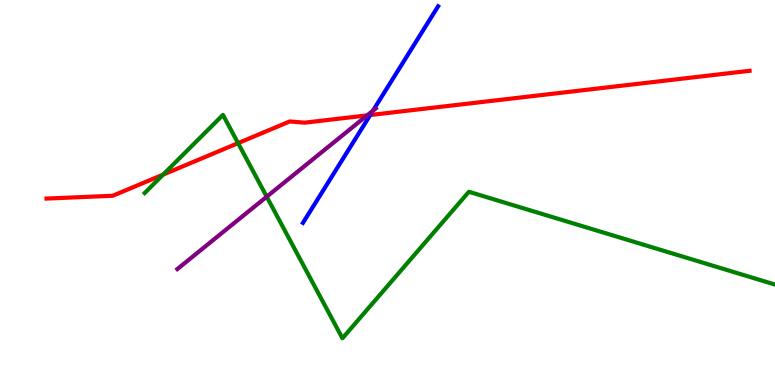[{'lines': ['blue', 'red'], 'intersections': [{'x': 4.78, 'y': 7.01}]}, {'lines': ['green', 'red'], 'intersections': [{'x': 2.1, 'y': 5.46}, {'x': 3.07, 'y': 6.28}]}, {'lines': ['purple', 'red'], 'intersections': [{'x': 4.74, 'y': 7.0}]}, {'lines': ['blue', 'green'], 'intersections': []}, {'lines': ['blue', 'purple'], 'intersections': [{'x': 4.81, 'y': 7.12}]}, {'lines': ['green', 'purple'], 'intersections': [{'x': 3.44, 'y': 4.89}]}]